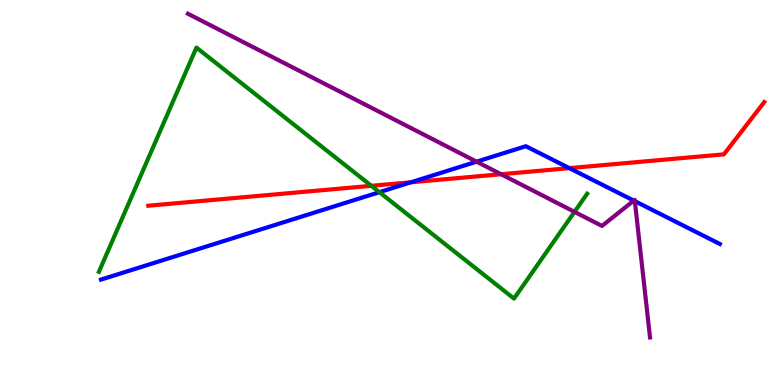[{'lines': ['blue', 'red'], 'intersections': [{'x': 5.3, 'y': 5.27}, {'x': 7.35, 'y': 5.63}]}, {'lines': ['green', 'red'], 'intersections': [{'x': 4.79, 'y': 5.17}]}, {'lines': ['purple', 'red'], 'intersections': [{'x': 6.47, 'y': 5.47}]}, {'lines': ['blue', 'green'], 'intersections': [{'x': 4.9, 'y': 5.01}]}, {'lines': ['blue', 'purple'], 'intersections': [{'x': 6.15, 'y': 5.8}, {'x': 8.18, 'y': 4.79}, {'x': 8.19, 'y': 4.78}]}, {'lines': ['green', 'purple'], 'intersections': [{'x': 7.41, 'y': 4.5}]}]